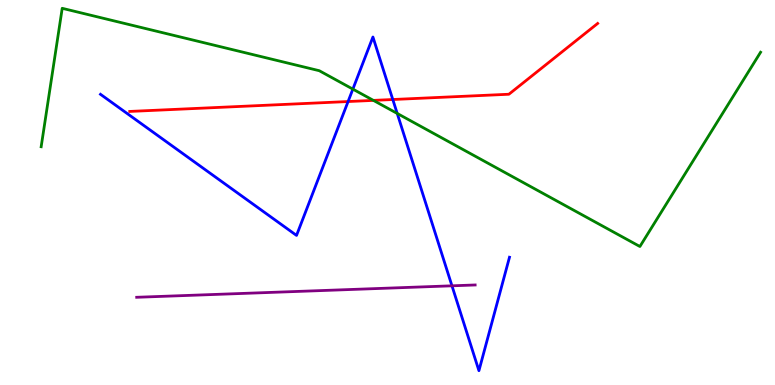[{'lines': ['blue', 'red'], 'intersections': [{'x': 4.49, 'y': 7.36}, {'x': 5.07, 'y': 7.42}]}, {'lines': ['green', 'red'], 'intersections': [{'x': 4.82, 'y': 7.39}]}, {'lines': ['purple', 'red'], 'intersections': []}, {'lines': ['blue', 'green'], 'intersections': [{'x': 4.55, 'y': 7.69}, {'x': 5.13, 'y': 7.05}]}, {'lines': ['blue', 'purple'], 'intersections': [{'x': 5.83, 'y': 2.58}]}, {'lines': ['green', 'purple'], 'intersections': []}]